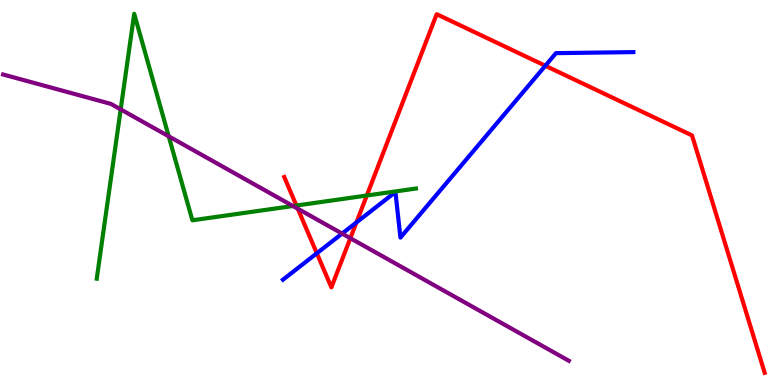[{'lines': ['blue', 'red'], 'intersections': [{'x': 4.09, 'y': 3.42}, {'x': 4.6, 'y': 4.22}, {'x': 7.04, 'y': 8.29}]}, {'lines': ['green', 'red'], 'intersections': [{'x': 3.82, 'y': 4.66}, {'x': 4.73, 'y': 4.92}]}, {'lines': ['purple', 'red'], 'intersections': [{'x': 3.84, 'y': 4.58}, {'x': 4.52, 'y': 3.81}]}, {'lines': ['blue', 'green'], 'intersections': []}, {'lines': ['blue', 'purple'], 'intersections': [{'x': 4.41, 'y': 3.93}]}, {'lines': ['green', 'purple'], 'intersections': [{'x': 1.56, 'y': 7.16}, {'x': 2.18, 'y': 6.46}, {'x': 3.78, 'y': 4.65}]}]